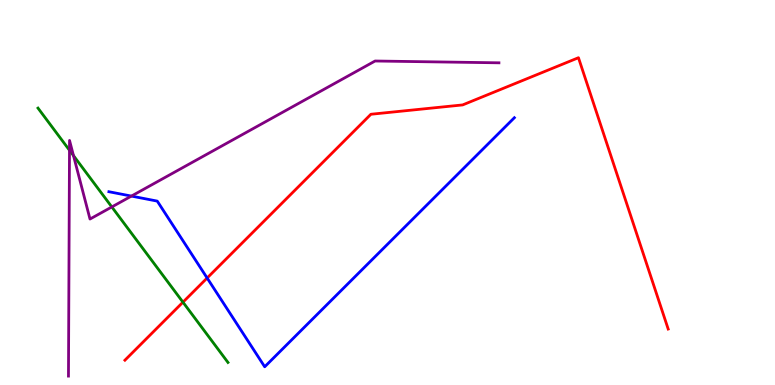[{'lines': ['blue', 'red'], 'intersections': [{'x': 2.67, 'y': 2.78}]}, {'lines': ['green', 'red'], 'intersections': [{'x': 2.36, 'y': 2.15}]}, {'lines': ['purple', 'red'], 'intersections': []}, {'lines': ['blue', 'green'], 'intersections': []}, {'lines': ['blue', 'purple'], 'intersections': [{'x': 1.7, 'y': 4.91}]}, {'lines': ['green', 'purple'], 'intersections': [{'x': 0.897, 'y': 6.1}, {'x': 0.948, 'y': 5.96}, {'x': 1.44, 'y': 4.62}]}]